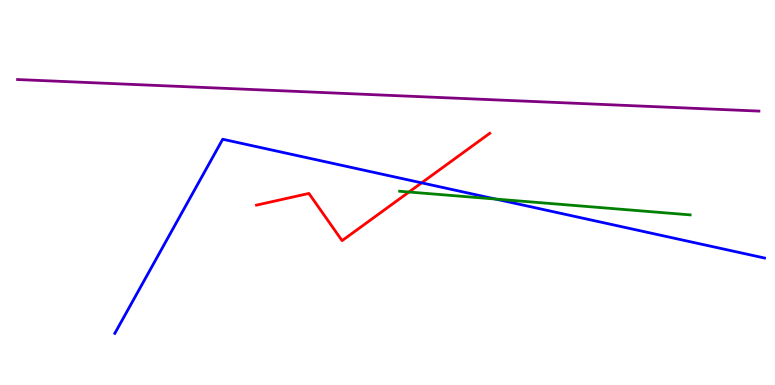[{'lines': ['blue', 'red'], 'intersections': [{'x': 5.44, 'y': 5.25}]}, {'lines': ['green', 'red'], 'intersections': [{'x': 5.28, 'y': 5.01}]}, {'lines': ['purple', 'red'], 'intersections': []}, {'lines': ['blue', 'green'], 'intersections': [{'x': 6.39, 'y': 4.83}]}, {'lines': ['blue', 'purple'], 'intersections': []}, {'lines': ['green', 'purple'], 'intersections': []}]